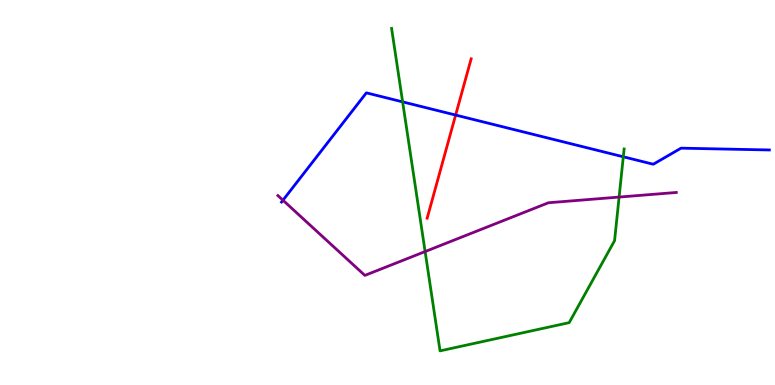[{'lines': ['blue', 'red'], 'intersections': [{'x': 5.88, 'y': 7.01}]}, {'lines': ['green', 'red'], 'intersections': []}, {'lines': ['purple', 'red'], 'intersections': []}, {'lines': ['blue', 'green'], 'intersections': [{'x': 5.2, 'y': 7.35}, {'x': 8.04, 'y': 5.93}]}, {'lines': ['blue', 'purple'], 'intersections': [{'x': 3.65, 'y': 4.8}]}, {'lines': ['green', 'purple'], 'intersections': [{'x': 5.49, 'y': 3.47}, {'x': 7.99, 'y': 4.88}]}]